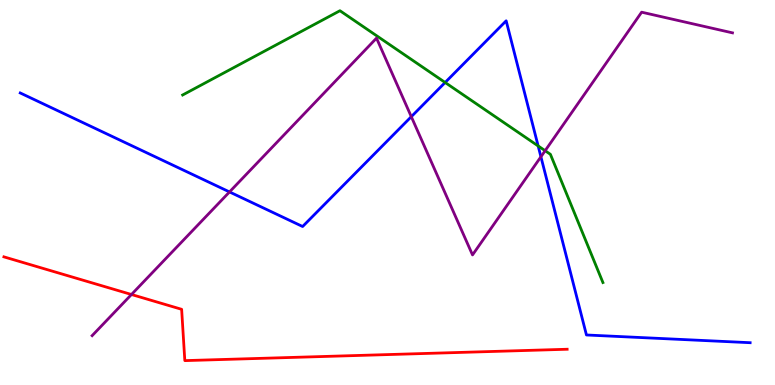[{'lines': ['blue', 'red'], 'intersections': []}, {'lines': ['green', 'red'], 'intersections': []}, {'lines': ['purple', 'red'], 'intersections': [{'x': 1.7, 'y': 2.35}]}, {'lines': ['blue', 'green'], 'intersections': [{'x': 5.74, 'y': 7.86}, {'x': 6.94, 'y': 6.21}]}, {'lines': ['blue', 'purple'], 'intersections': [{'x': 2.96, 'y': 5.01}, {'x': 5.31, 'y': 6.97}, {'x': 6.98, 'y': 5.93}]}, {'lines': ['green', 'purple'], 'intersections': [{'x': 7.03, 'y': 6.09}]}]